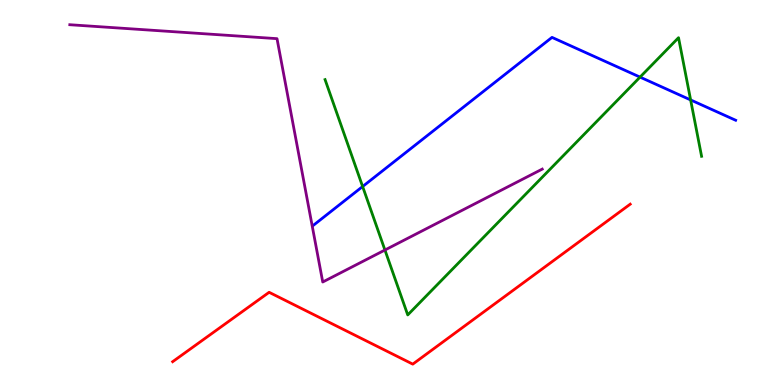[{'lines': ['blue', 'red'], 'intersections': []}, {'lines': ['green', 'red'], 'intersections': []}, {'lines': ['purple', 'red'], 'intersections': []}, {'lines': ['blue', 'green'], 'intersections': [{'x': 4.68, 'y': 5.16}, {'x': 8.26, 'y': 8.0}, {'x': 8.91, 'y': 7.4}]}, {'lines': ['blue', 'purple'], 'intersections': []}, {'lines': ['green', 'purple'], 'intersections': [{'x': 4.97, 'y': 3.51}]}]